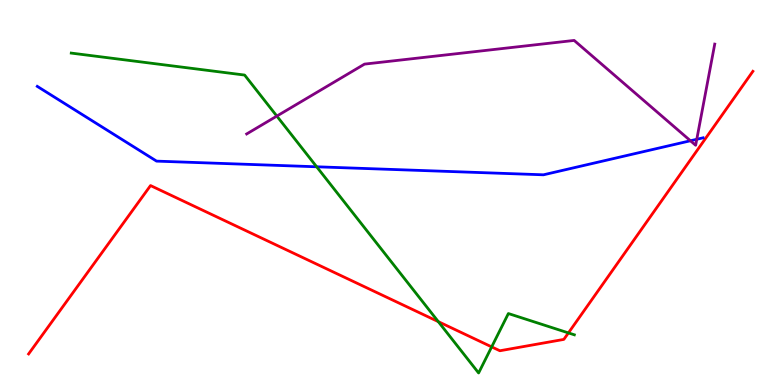[{'lines': ['blue', 'red'], 'intersections': []}, {'lines': ['green', 'red'], 'intersections': [{'x': 5.66, 'y': 1.65}, {'x': 6.34, 'y': 0.99}, {'x': 7.33, 'y': 1.35}]}, {'lines': ['purple', 'red'], 'intersections': []}, {'lines': ['blue', 'green'], 'intersections': [{'x': 4.09, 'y': 5.67}]}, {'lines': ['blue', 'purple'], 'intersections': [{'x': 8.91, 'y': 6.34}, {'x': 8.99, 'y': 6.38}]}, {'lines': ['green', 'purple'], 'intersections': [{'x': 3.57, 'y': 6.99}]}]